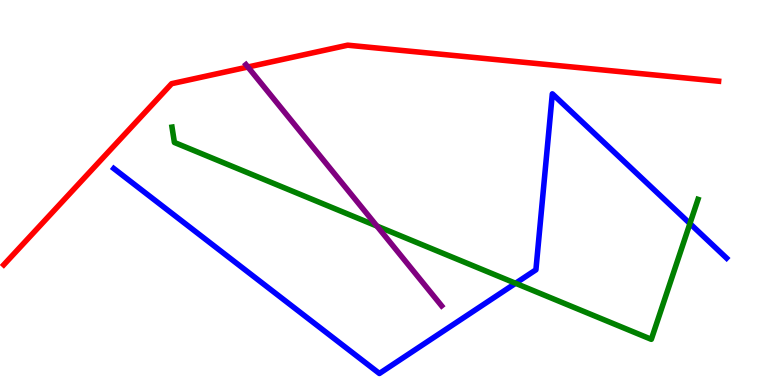[{'lines': ['blue', 'red'], 'intersections': []}, {'lines': ['green', 'red'], 'intersections': []}, {'lines': ['purple', 'red'], 'intersections': [{'x': 3.2, 'y': 8.26}]}, {'lines': ['blue', 'green'], 'intersections': [{'x': 6.65, 'y': 2.64}, {'x': 8.9, 'y': 4.19}]}, {'lines': ['blue', 'purple'], 'intersections': []}, {'lines': ['green', 'purple'], 'intersections': [{'x': 4.86, 'y': 4.13}]}]